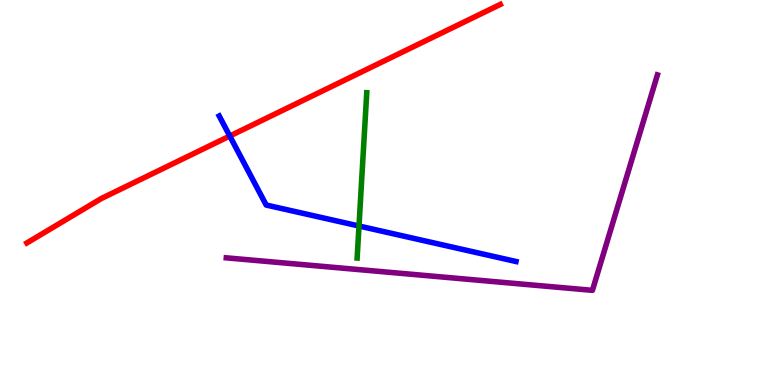[{'lines': ['blue', 'red'], 'intersections': [{'x': 2.96, 'y': 6.47}]}, {'lines': ['green', 'red'], 'intersections': []}, {'lines': ['purple', 'red'], 'intersections': []}, {'lines': ['blue', 'green'], 'intersections': [{'x': 4.63, 'y': 4.13}]}, {'lines': ['blue', 'purple'], 'intersections': []}, {'lines': ['green', 'purple'], 'intersections': []}]